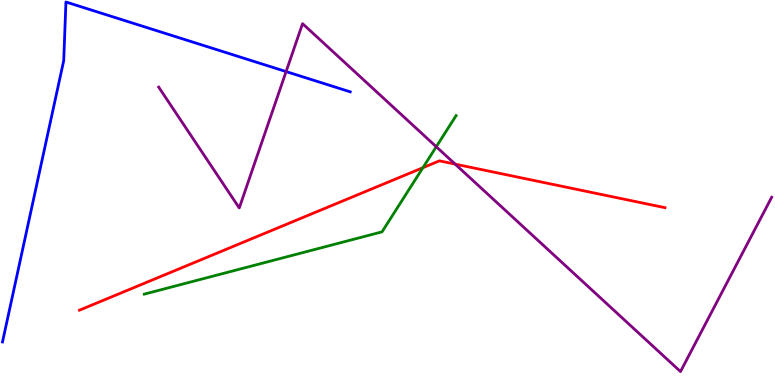[{'lines': ['blue', 'red'], 'intersections': []}, {'lines': ['green', 'red'], 'intersections': [{'x': 5.46, 'y': 5.64}]}, {'lines': ['purple', 'red'], 'intersections': [{'x': 5.87, 'y': 5.74}]}, {'lines': ['blue', 'green'], 'intersections': []}, {'lines': ['blue', 'purple'], 'intersections': [{'x': 3.69, 'y': 8.14}]}, {'lines': ['green', 'purple'], 'intersections': [{'x': 5.63, 'y': 6.19}]}]